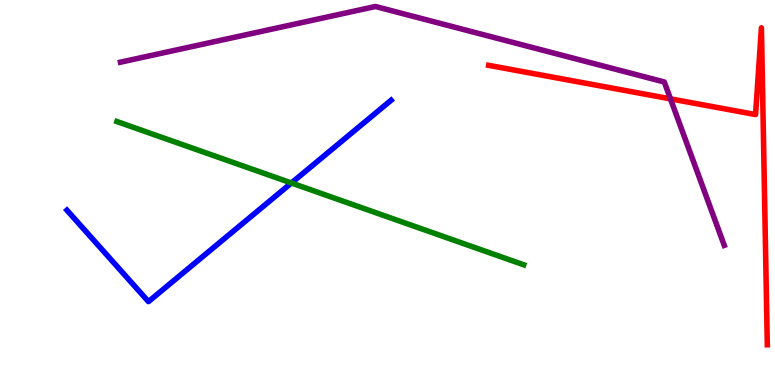[{'lines': ['blue', 'red'], 'intersections': []}, {'lines': ['green', 'red'], 'intersections': []}, {'lines': ['purple', 'red'], 'intersections': [{'x': 8.65, 'y': 7.43}]}, {'lines': ['blue', 'green'], 'intersections': [{'x': 3.76, 'y': 5.25}]}, {'lines': ['blue', 'purple'], 'intersections': []}, {'lines': ['green', 'purple'], 'intersections': []}]